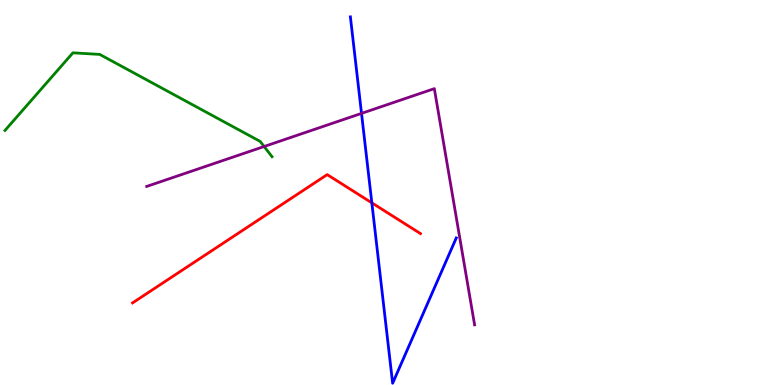[{'lines': ['blue', 'red'], 'intersections': [{'x': 4.8, 'y': 4.73}]}, {'lines': ['green', 'red'], 'intersections': []}, {'lines': ['purple', 'red'], 'intersections': []}, {'lines': ['blue', 'green'], 'intersections': []}, {'lines': ['blue', 'purple'], 'intersections': [{'x': 4.66, 'y': 7.05}]}, {'lines': ['green', 'purple'], 'intersections': [{'x': 3.41, 'y': 6.19}]}]